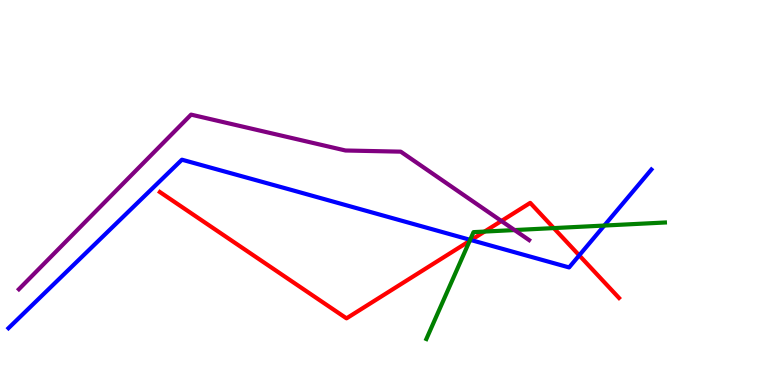[{'lines': ['blue', 'red'], 'intersections': [{'x': 6.08, 'y': 3.76}, {'x': 7.47, 'y': 3.37}]}, {'lines': ['green', 'red'], 'intersections': [{'x': 6.06, 'y': 3.74}, {'x': 6.25, 'y': 3.99}, {'x': 7.15, 'y': 4.08}]}, {'lines': ['purple', 'red'], 'intersections': [{'x': 6.47, 'y': 4.26}]}, {'lines': ['blue', 'green'], 'intersections': [{'x': 6.07, 'y': 3.77}, {'x': 7.8, 'y': 4.14}]}, {'lines': ['blue', 'purple'], 'intersections': []}, {'lines': ['green', 'purple'], 'intersections': [{'x': 6.64, 'y': 4.02}]}]